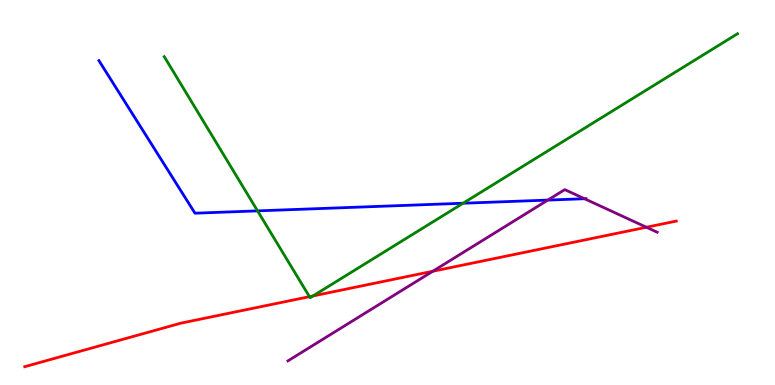[{'lines': ['blue', 'red'], 'intersections': []}, {'lines': ['green', 'red'], 'intersections': [{'x': 3.99, 'y': 2.29}, {'x': 4.04, 'y': 2.31}]}, {'lines': ['purple', 'red'], 'intersections': [{'x': 5.58, 'y': 2.95}, {'x': 8.34, 'y': 4.1}]}, {'lines': ['blue', 'green'], 'intersections': [{'x': 3.32, 'y': 4.52}, {'x': 5.98, 'y': 4.72}]}, {'lines': ['blue', 'purple'], 'intersections': [{'x': 7.07, 'y': 4.8}, {'x': 7.54, 'y': 4.84}]}, {'lines': ['green', 'purple'], 'intersections': []}]